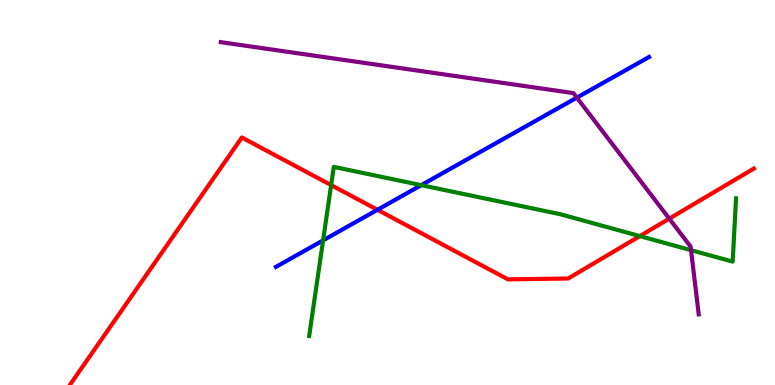[{'lines': ['blue', 'red'], 'intersections': [{'x': 4.87, 'y': 4.55}]}, {'lines': ['green', 'red'], 'intersections': [{'x': 4.27, 'y': 5.19}, {'x': 8.26, 'y': 3.87}]}, {'lines': ['purple', 'red'], 'intersections': [{'x': 8.64, 'y': 4.32}]}, {'lines': ['blue', 'green'], 'intersections': [{'x': 4.17, 'y': 3.76}, {'x': 5.44, 'y': 5.19}]}, {'lines': ['blue', 'purple'], 'intersections': [{'x': 7.44, 'y': 7.46}]}, {'lines': ['green', 'purple'], 'intersections': [{'x': 8.92, 'y': 3.5}]}]